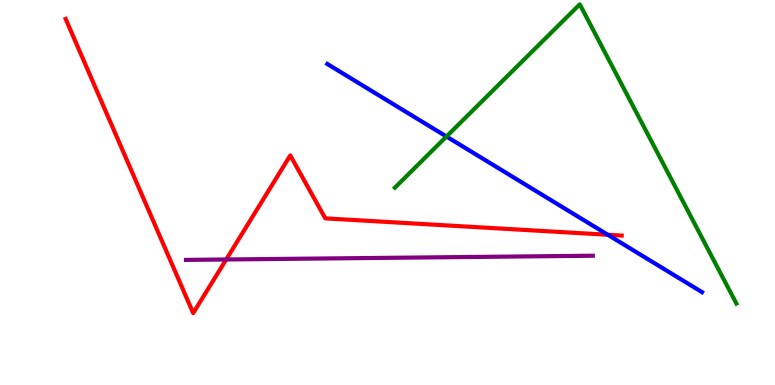[{'lines': ['blue', 'red'], 'intersections': [{'x': 7.84, 'y': 3.9}]}, {'lines': ['green', 'red'], 'intersections': []}, {'lines': ['purple', 'red'], 'intersections': [{'x': 2.92, 'y': 3.26}]}, {'lines': ['blue', 'green'], 'intersections': [{'x': 5.76, 'y': 6.45}]}, {'lines': ['blue', 'purple'], 'intersections': []}, {'lines': ['green', 'purple'], 'intersections': []}]